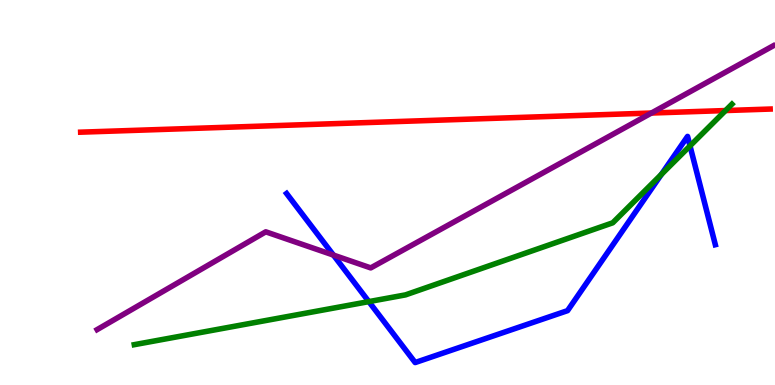[{'lines': ['blue', 'red'], 'intersections': []}, {'lines': ['green', 'red'], 'intersections': [{'x': 9.36, 'y': 7.13}]}, {'lines': ['purple', 'red'], 'intersections': [{'x': 8.41, 'y': 7.06}]}, {'lines': ['blue', 'green'], 'intersections': [{'x': 4.76, 'y': 2.17}, {'x': 8.53, 'y': 5.47}, {'x': 8.9, 'y': 6.21}]}, {'lines': ['blue', 'purple'], 'intersections': [{'x': 4.3, 'y': 3.37}]}, {'lines': ['green', 'purple'], 'intersections': []}]